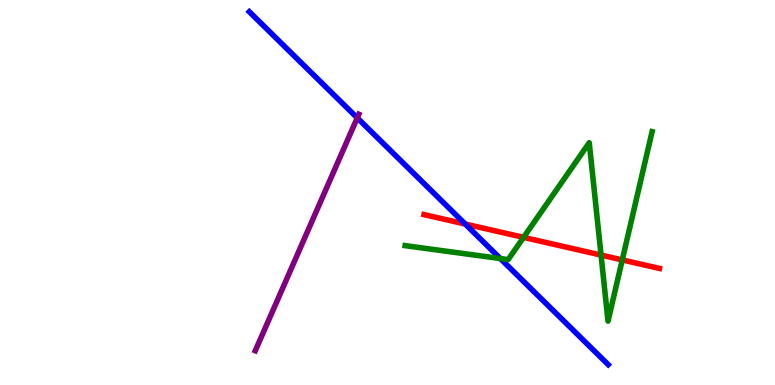[{'lines': ['blue', 'red'], 'intersections': [{'x': 6.0, 'y': 4.18}]}, {'lines': ['green', 'red'], 'intersections': [{'x': 6.76, 'y': 3.83}, {'x': 7.76, 'y': 3.37}, {'x': 8.03, 'y': 3.25}]}, {'lines': ['purple', 'red'], 'intersections': []}, {'lines': ['blue', 'green'], 'intersections': [{'x': 6.46, 'y': 3.28}]}, {'lines': ['blue', 'purple'], 'intersections': [{'x': 4.61, 'y': 6.94}]}, {'lines': ['green', 'purple'], 'intersections': []}]